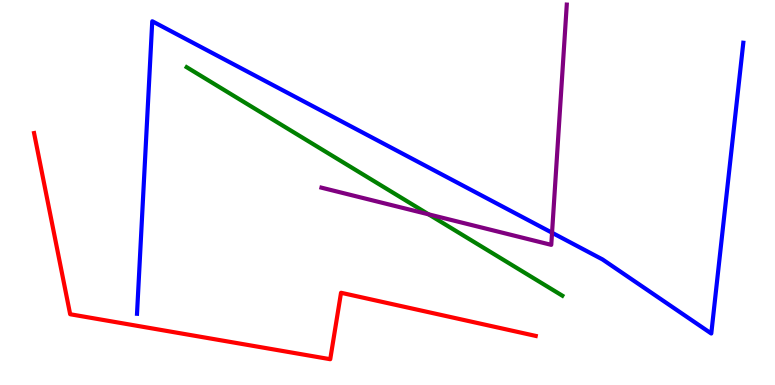[{'lines': ['blue', 'red'], 'intersections': []}, {'lines': ['green', 'red'], 'intersections': []}, {'lines': ['purple', 'red'], 'intersections': []}, {'lines': ['blue', 'green'], 'intersections': []}, {'lines': ['blue', 'purple'], 'intersections': [{'x': 7.12, 'y': 3.95}]}, {'lines': ['green', 'purple'], 'intersections': [{'x': 5.53, 'y': 4.43}]}]